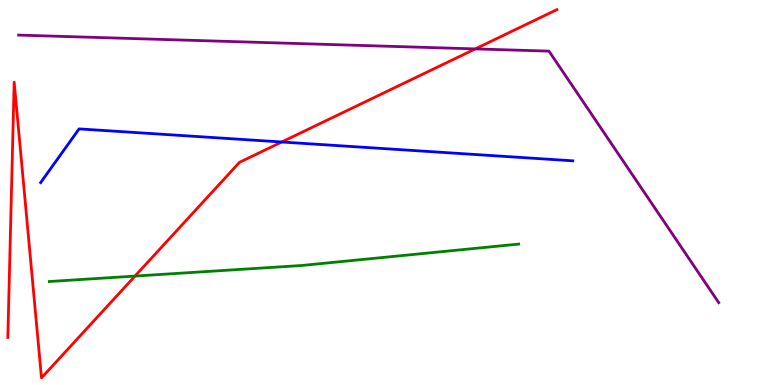[{'lines': ['blue', 'red'], 'intersections': [{'x': 3.64, 'y': 6.31}]}, {'lines': ['green', 'red'], 'intersections': [{'x': 1.74, 'y': 2.83}]}, {'lines': ['purple', 'red'], 'intersections': [{'x': 6.13, 'y': 8.73}]}, {'lines': ['blue', 'green'], 'intersections': []}, {'lines': ['blue', 'purple'], 'intersections': []}, {'lines': ['green', 'purple'], 'intersections': []}]